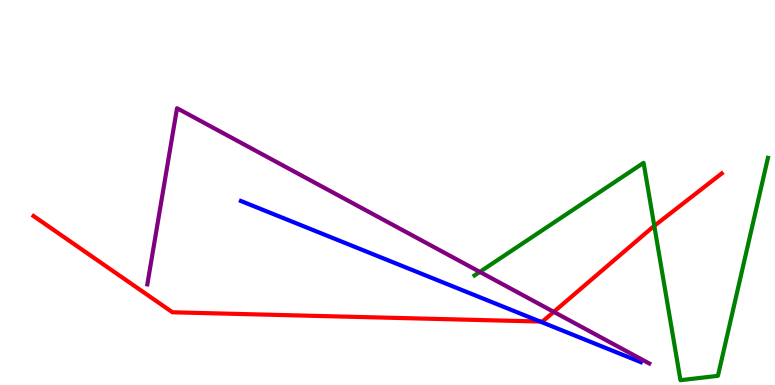[{'lines': ['blue', 'red'], 'intersections': [{'x': 6.97, 'y': 1.65}]}, {'lines': ['green', 'red'], 'intersections': [{'x': 8.44, 'y': 4.13}]}, {'lines': ['purple', 'red'], 'intersections': [{'x': 7.15, 'y': 1.9}]}, {'lines': ['blue', 'green'], 'intersections': []}, {'lines': ['blue', 'purple'], 'intersections': []}, {'lines': ['green', 'purple'], 'intersections': [{'x': 6.19, 'y': 2.94}]}]